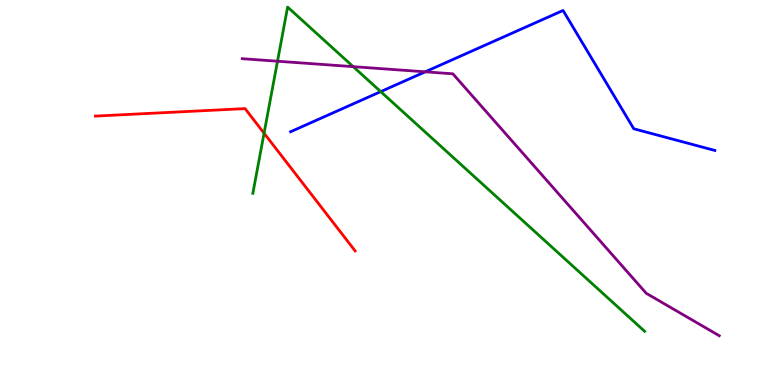[{'lines': ['blue', 'red'], 'intersections': []}, {'lines': ['green', 'red'], 'intersections': [{'x': 3.41, 'y': 6.54}]}, {'lines': ['purple', 'red'], 'intersections': []}, {'lines': ['blue', 'green'], 'intersections': [{'x': 4.91, 'y': 7.62}]}, {'lines': ['blue', 'purple'], 'intersections': [{'x': 5.49, 'y': 8.13}]}, {'lines': ['green', 'purple'], 'intersections': [{'x': 3.58, 'y': 8.41}, {'x': 4.56, 'y': 8.27}]}]